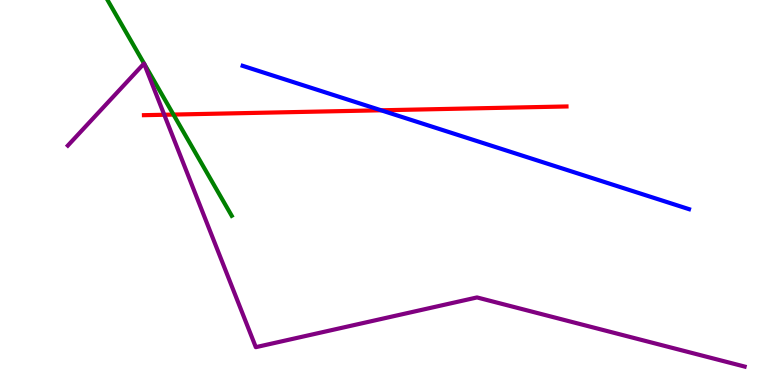[{'lines': ['blue', 'red'], 'intersections': [{'x': 4.92, 'y': 7.14}]}, {'lines': ['green', 'red'], 'intersections': [{'x': 2.24, 'y': 7.02}]}, {'lines': ['purple', 'red'], 'intersections': [{'x': 2.12, 'y': 7.02}]}, {'lines': ['blue', 'green'], 'intersections': []}, {'lines': ['blue', 'purple'], 'intersections': []}, {'lines': ['green', 'purple'], 'intersections': []}]